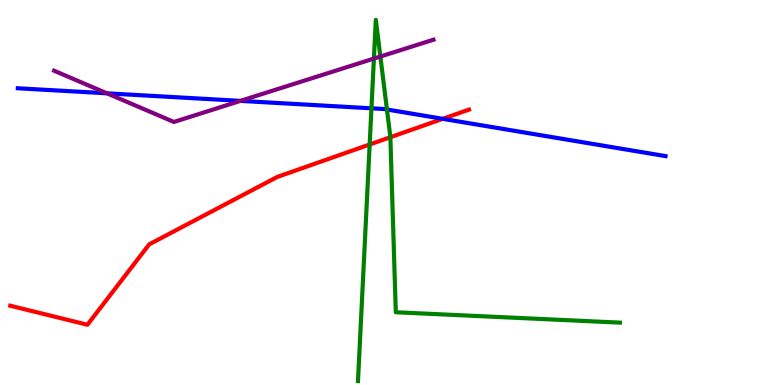[{'lines': ['blue', 'red'], 'intersections': [{'x': 5.71, 'y': 6.91}]}, {'lines': ['green', 'red'], 'intersections': [{'x': 4.77, 'y': 6.25}, {'x': 5.04, 'y': 6.44}]}, {'lines': ['purple', 'red'], 'intersections': []}, {'lines': ['blue', 'green'], 'intersections': [{'x': 4.79, 'y': 7.19}, {'x': 4.99, 'y': 7.16}]}, {'lines': ['blue', 'purple'], 'intersections': [{'x': 1.38, 'y': 7.58}, {'x': 3.1, 'y': 7.38}]}, {'lines': ['green', 'purple'], 'intersections': [{'x': 4.82, 'y': 8.48}, {'x': 4.91, 'y': 8.53}]}]